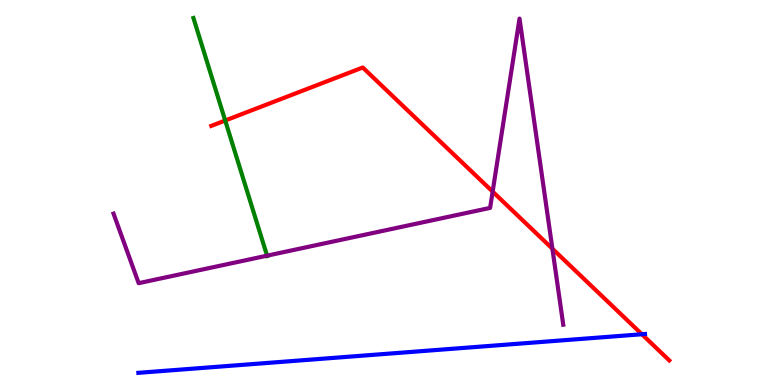[{'lines': ['blue', 'red'], 'intersections': [{'x': 8.28, 'y': 1.32}]}, {'lines': ['green', 'red'], 'intersections': [{'x': 2.91, 'y': 6.87}]}, {'lines': ['purple', 'red'], 'intersections': [{'x': 6.36, 'y': 5.02}, {'x': 7.13, 'y': 3.54}]}, {'lines': ['blue', 'green'], 'intersections': []}, {'lines': ['blue', 'purple'], 'intersections': []}, {'lines': ['green', 'purple'], 'intersections': [{'x': 3.45, 'y': 3.36}]}]